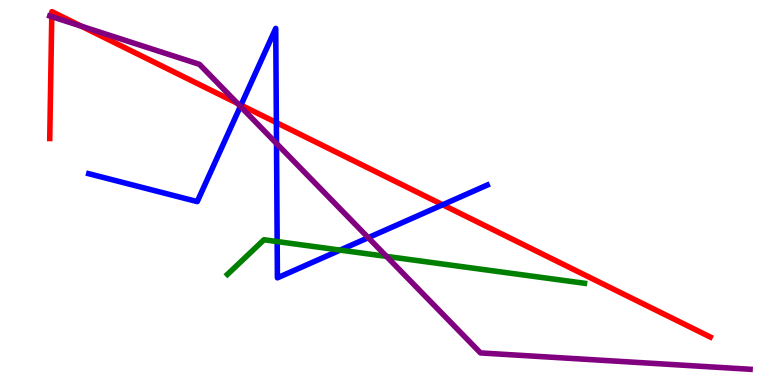[{'lines': ['blue', 'red'], 'intersections': [{'x': 3.11, 'y': 7.27}, {'x': 3.57, 'y': 6.82}, {'x': 5.71, 'y': 4.68}]}, {'lines': ['green', 'red'], 'intersections': []}, {'lines': ['purple', 'red'], 'intersections': [{'x': 0.668, 'y': 9.57}, {'x': 1.05, 'y': 9.32}, {'x': 3.06, 'y': 7.32}]}, {'lines': ['blue', 'green'], 'intersections': [{'x': 3.58, 'y': 3.73}, {'x': 4.39, 'y': 3.5}]}, {'lines': ['blue', 'purple'], 'intersections': [{'x': 3.1, 'y': 7.24}, {'x': 3.57, 'y': 6.27}, {'x': 4.75, 'y': 3.83}]}, {'lines': ['green', 'purple'], 'intersections': [{'x': 4.99, 'y': 3.34}]}]